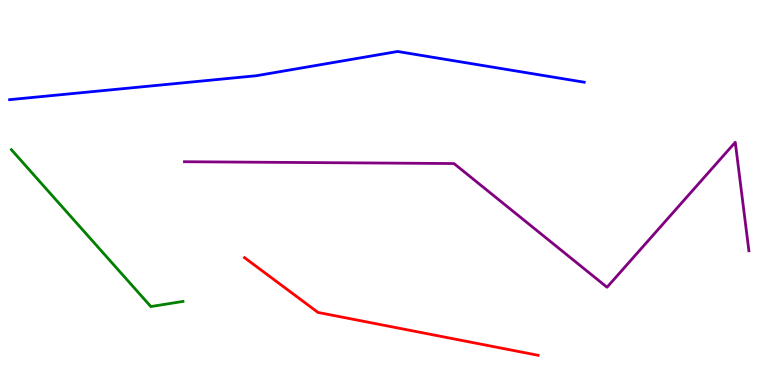[{'lines': ['blue', 'red'], 'intersections': []}, {'lines': ['green', 'red'], 'intersections': []}, {'lines': ['purple', 'red'], 'intersections': []}, {'lines': ['blue', 'green'], 'intersections': []}, {'lines': ['blue', 'purple'], 'intersections': []}, {'lines': ['green', 'purple'], 'intersections': []}]